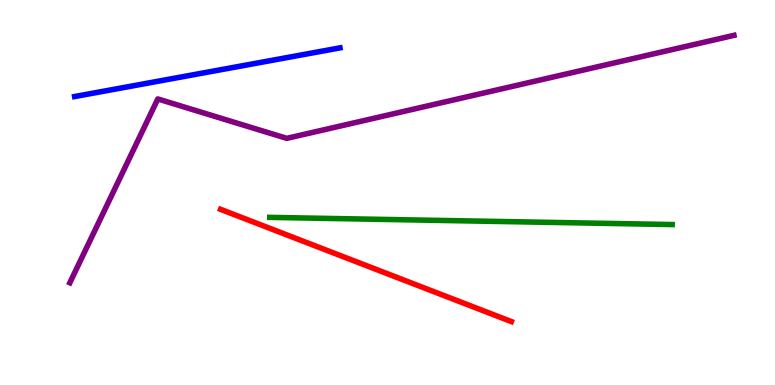[{'lines': ['blue', 'red'], 'intersections': []}, {'lines': ['green', 'red'], 'intersections': []}, {'lines': ['purple', 'red'], 'intersections': []}, {'lines': ['blue', 'green'], 'intersections': []}, {'lines': ['blue', 'purple'], 'intersections': []}, {'lines': ['green', 'purple'], 'intersections': []}]